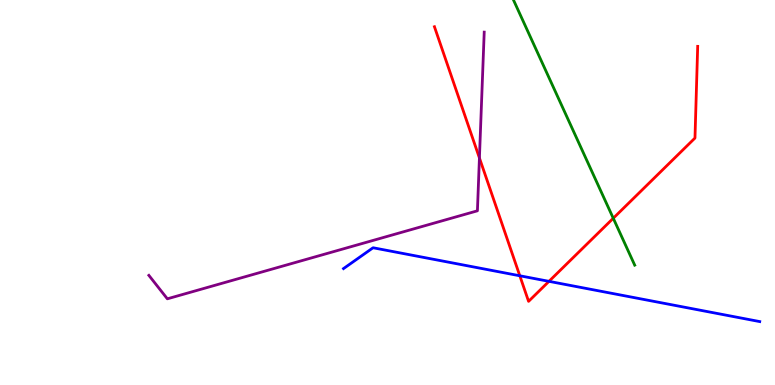[{'lines': ['blue', 'red'], 'intersections': [{'x': 6.71, 'y': 2.84}, {'x': 7.08, 'y': 2.69}]}, {'lines': ['green', 'red'], 'intersections': [{'x': 7.91, 'y': 4.33}]}, {'lines': ['purple', 'red'], 'intersections': [{'x': 6.19, 'y': 5.9}]}, {'lines': ['blue', 'green'], 'intersections': []}, {'lines': ['blue', 'purple'], 'intersections': []}, {'lines': ['green', 'purple'], 'intersections': []}]